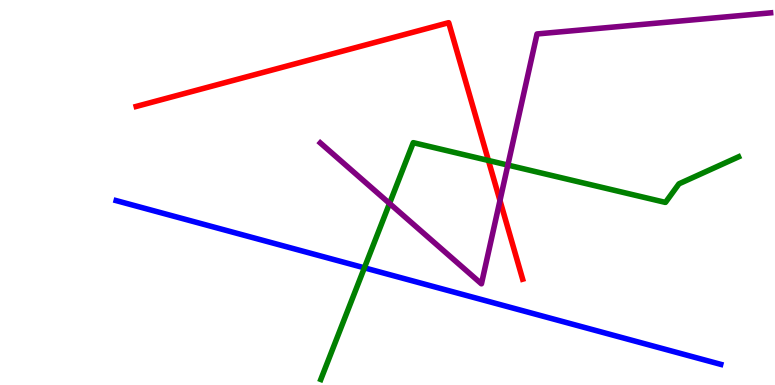[{'lines': ['blue', 'red'], 'intersections': []}, {'lines': ['green', 'red'], 'intersections': [{'x': 6.3, 'y': 5.83}]}, {'lines': ['purple', 'red'], 'intersections': [{'x': 6.45, 'y': 4.79}]}, {'lines': ['blue', 'green'], 'intersections': [{'x': 4.7, 'y': 3.04}]}, {'lines': ['blue', 'purple'], 'intersections': []}, {'lines': ['green', 'purple'], 'intersections': [{'x': 5.03, 'y': 4.72}, {'x': 6.55, 'y': 5.71}]}]